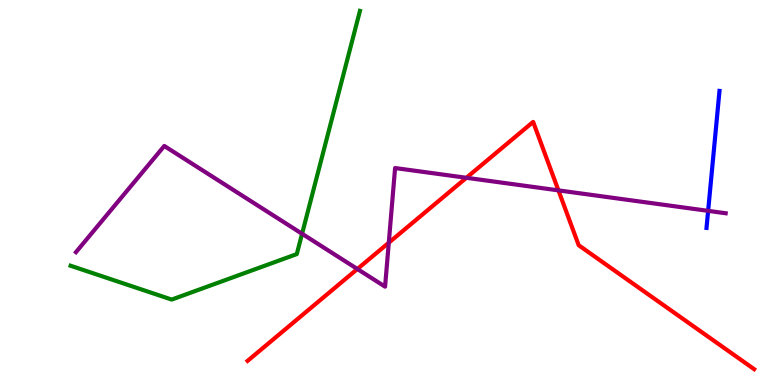[{'lines': ['blue', 'red'], 'intersections': []}, {'lines': ['green', 'red'], 'intersections': []}, {'lines': ['purple', 'red'], 'intersections': [{'x': 4.61, 'y': 3.01}, {'x': 5.02, 'y': 3.7}, {'x': 6.02, 'y': 5.38}, {'x': 7.21, 'y': 5.06}]}, {'lines': ['blue', 'green'], 'intersections': []}, {'lines': ['blue', 'purple'], 'intersections': [{'x': 9.14, 'y': 4.52}]}, {'lines': ['green', 'purple'], 'intersections': [{'x': 3.9, 'y': 3.93}]}]